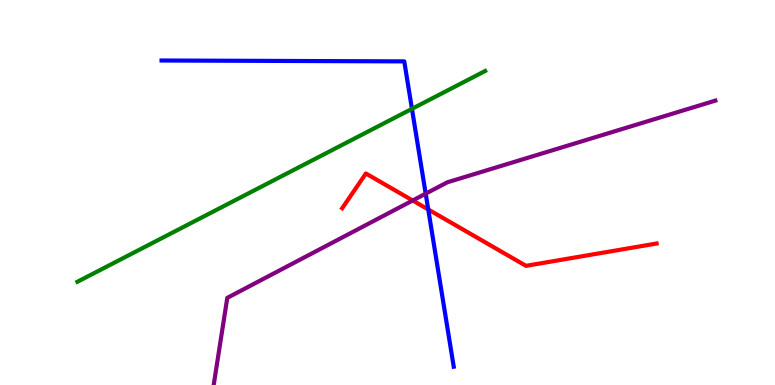[{'lines': ['blue', 'red'], 'intersections': [{'x': 5.53, 'y': 4.56}]}, {'lines': ['green', 'red'], 'intersections': []}, {'lines': ['purple', 'red'], 'intersections': [{'x': 5.33, 'y': 4.79}]}, {'lines': ['blue', 'green'], 'intersections': [{'x': 5.32, 'y': 7.17}]}, {'lines': ['blue', 'purple'], 'intersections': [{'x': 5.49, 'y': 4.97}]}, {'lines': ['green', 'purple'], 'intersections': []}]